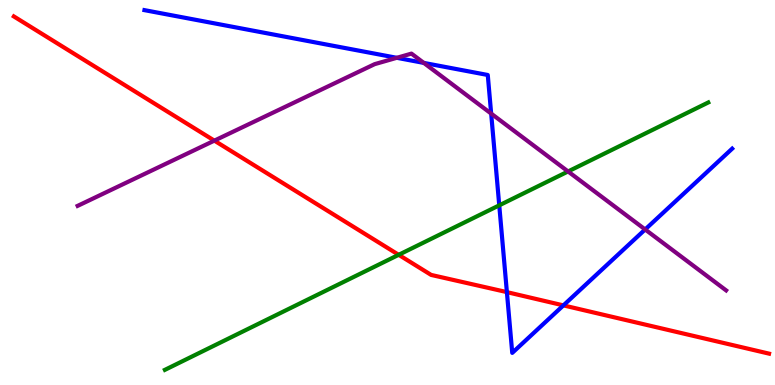[{'lines': ['blue', 'red'], 'intersections': [{'x': 6.54, 'y': 2.41}, {'x': 7.27, 'y': 2.07}]}, {'lines': ['green', 'red'], 'intersections': [{'x': 5.14, 'y': 3.38}]}, {'lines': ['purple', 'red'], 'intersections': [{'x': 2.77, 'y': 6.35}]}, {'lines': ['blue', 'green'], 'intersections': [{'x': 6.44, 'y': 4.67}]}, {'lines': ['blue', 'purple'], 'intersections': [{'x': 5.12, 'y': 8.5}, {'x': 5.47, 'y': 8.37}, {'x': 6.34, 'y': 7.05}, {'x': 8.32, 'y': 4.04}]}, {'lines': ['green', 'purple'], 'intersections': [{'x': 7.33, 'y': 5.55}]}]